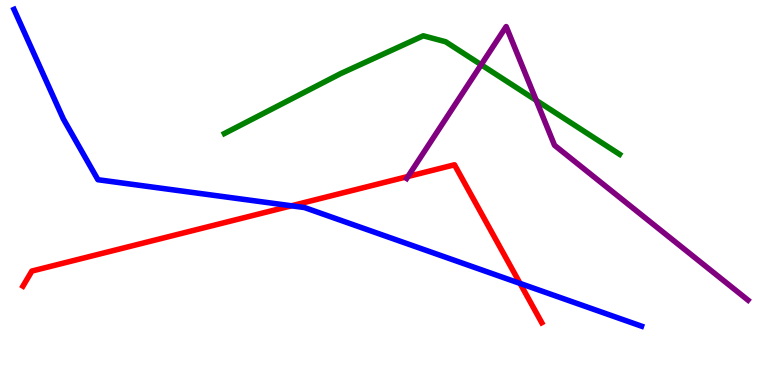[{'lines': ['blue', 'red'], 'intersections': [{'x': 3.76, 'y': 4.65}, {'x': 6.71, 'y': 2.64}]}, {'lines': ['green', 'red'], 'intersections': []}, {'lines': ['purple', 'red'], 'intersections': [{'x': 5.26, 'y': 5.42}]}, {'lines': ['blue', 'green'], 'intersections': []}, {'lines': ['blue', 'purple'], 'intersections': []}, {'lines': ['green', 'purple'], 'intersections': [{'x': 6.21, 'y': 8.32}, {'x': 6.92, 'y': 7.39}]}]